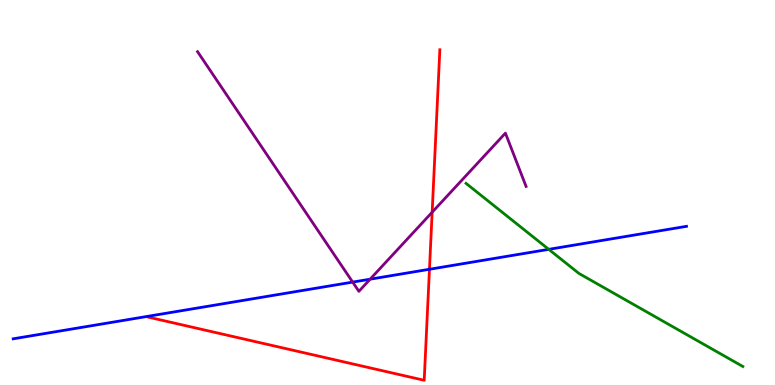[{'lines': ['blue', 'red'], 'intersections': [{'x': 5.54, 'y': 3.01}]}, {'lines': ['green', 'red'], 'intersections': []}, {'lines': ['purple', 'red'], 'intersections': [{'x': 5.58, 'y': 4.49}]}, {'lines': ['blue', 'green'], 'intersections': [{'x': 7.08, 'y': 3.52}]}, {'lines': ['blue', 'purple'], 'intersections': [{'x': 4.55, 'y': 2.67}, {'x': 4.78, 'y': 2.75}]}, {'lines': ['green', 'purple'], 'intersections': []}]